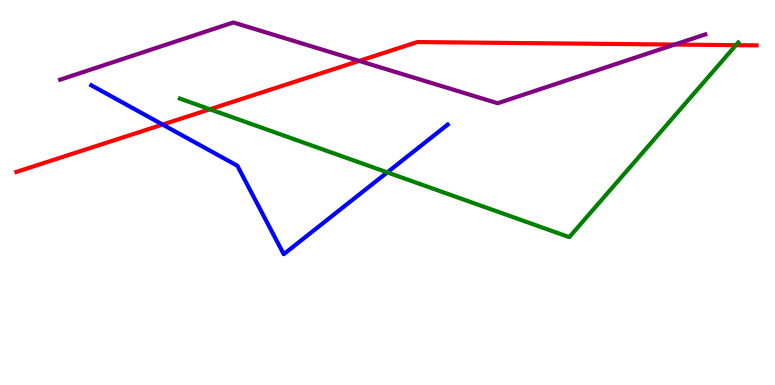[{'lines': ['blue', 'red'], 'intersections': [{'x': 2.1, 'y': 6.76}]}, {'lines': ['green', 'red'], 'intersections': [{'x': 2.71, 'y': 7.16}, {'x': 9.5, 'y': 8.83}]}, {'lines': ['purple', 'red'], 'intersections': [{'x': 4.63, 'y': 8.42}, {'x': 8.71, 'y': 8.84}]}, {'lines': ['blue', 'green'], 'intersections': [{'x': 5.0, 'y': 5.52}]}, {'lines': ['blue', 'purple'], 'intersections': []}, {'lines': ['green', 'purple'], 'intersections': []}]